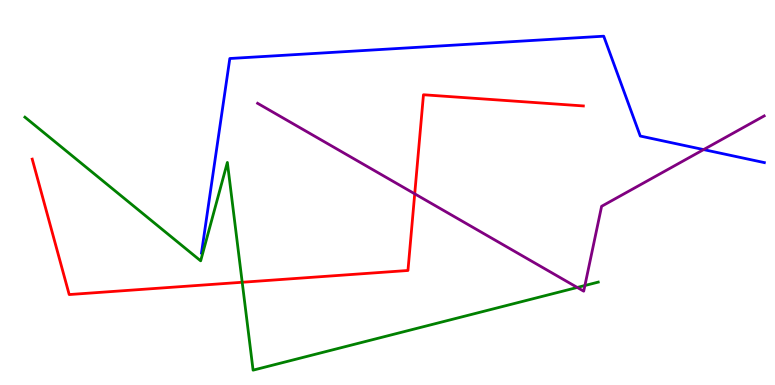[{'lines': ['blue', 'red'], 'intersections': []}, {'lines': ['green', 'red'], 'intersections': [{'x': 3.13, 'y': 2.67}]}, {'lines': ['purple', 'red'], 'intersections': [{'x': 5.35, 'y': 4.97}]}, {'lines': ['blue', 'green'], 'intersections': []}, {'lines': ['blue', 'purple'], 'intersections': [{'x': 9.08, 'y': 6.11}]}, {'lines': ['green', 'purple'], 'intersections': [{'x': 7.45, 'y': 2.53}, {'x': 7.55, 'y': 2.58}]}]